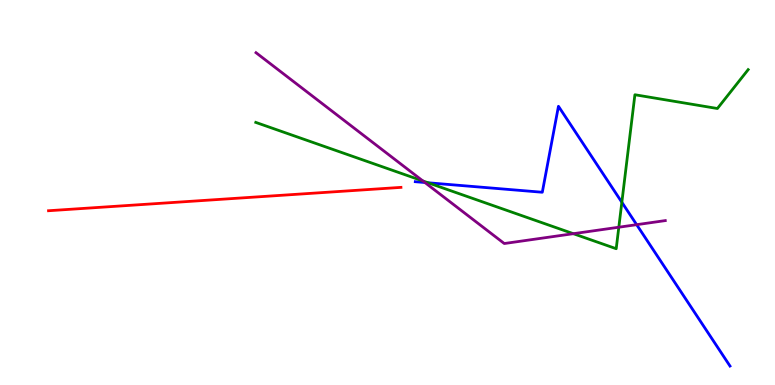[{'lines': ['blue', 'red'], 'intersections': []}, {'lines': ['green', 'red'], 'intersections': []}, {'lines': ['purple', 'red'], 'intersections': []}, {'lines': ['blue', 'green'], 'intersections': [{'x': 5.52, 'y': 5.25}, {'x': 8.02, 'y': 4.75}]}, {'lines': ['blue', 'purple'], 'intersections': [{'x': 5.48, 'y': 5.26}, {'x': 8.21, 'y': 4.16}]}, {'lines': ['green', 'purple'], 'intersections': [{'x': 5.46, 'y': 5.3}, {'x': 7.4, 'y': 3.93}, {'x': 7.98, 'y': 4.1}]}]